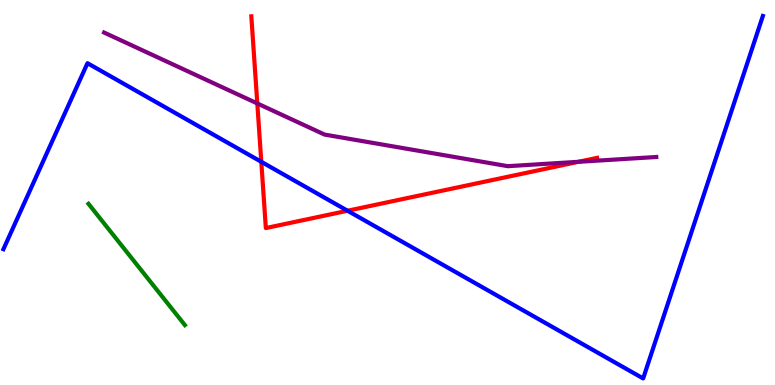[{'lines': ['blue', 'red'], 'intersections': [{'x': 3.37, 'y': 5.8}, {'x': 4.48, 'y': 4.53}]}, {'lines': ['green', 'red'], 'intersections': []}, {'lines': ['purple', 'red'], 'intersections': [{'x': 3.32, 'y': 7.31}, {'x': 7.46, 'y': 5.8}]}, {'lines': ['blue', 'green'], 'intersections': []}, {'lines': ['blue', 'purple'], 'intersections': []}, {'lines': ['green', 'purple'], 'intersections': []}]